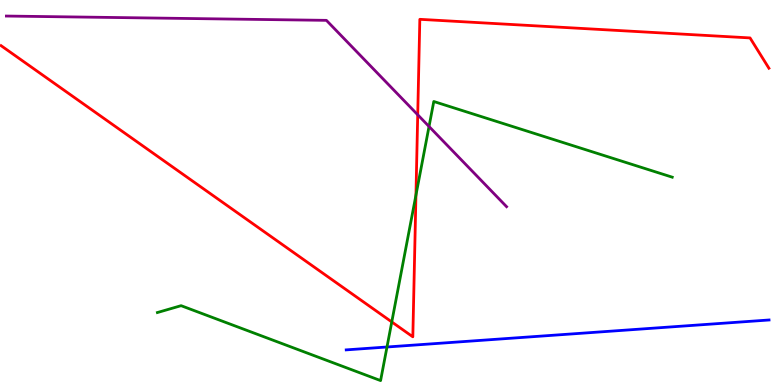[{'lines': ['blue', 'red'], 'intersections': []}, {'lines': ['green', 'red'], 'intersections': [{'x': 5.06, 'y': 1.64}, {'x': 5.37, 'y': 4.93}]}, {'lines': ['purple', 'red'], 'intersections': [{'x': 5.39, 'y': 7.02}]}, {'lines': ['blue', 'green'], 'intersections': [{'x': 4.99, 'y': 0.987}]}, {'lines': ['blue', 'purple'], 'intersections': []}, {'lines': ['green', 'purple'], 'intersections': [{'x': 5.54, 'y': 6.71}]}]